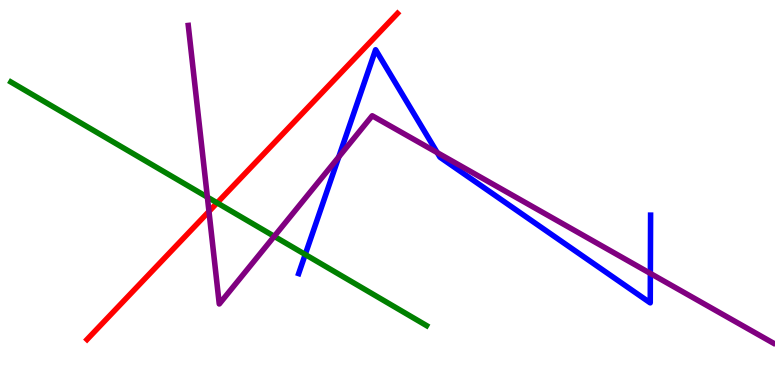[{'lines': ['blue', 'red'], 'intersections': []}, {'lines': ['green', 'red'], 'intersections': [{'x': 2.8, 'y': 4.73}]}, {'lines': ['purple', 'red'], 'intersections': [{'x': 2.7, 'y': 4.51}]}, {'lines': ['blue', 'green'], 'intersections': [{'x': 3.94, 'y': 3.39}]}, {'lines': ['blue', 'purple'], 'intersections': [{'x': 4.37, 'y': 5.92}, {'x': 5.64, 'y': 6.04}, {'x': 8.39, 'y': 2.9}]}, {'lines': ['green', 'purple'], 'intersections': [{'x': 2.68, 'y': 4.88}, {'x': 3.54, 'y': 3.86}]}]